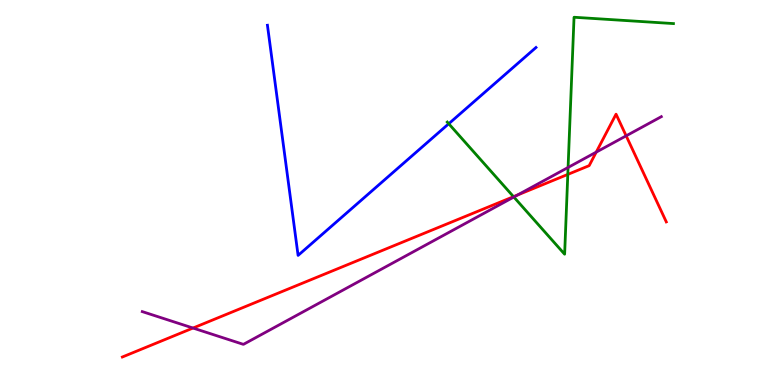[{'lines': ['blue', 'red'], 'intersections': []}, {'lines': ['green', 'red'], 'intersections': [{'x': 6.63, 'y': 4.89}, {'x': 7.33, 'y': 5.47}]}, {'lines': ['purple', 'red'], 'intersections': [{'x': 2.49, 'y': 1.48}, {'x': 6.68, 'y': 4.93}, {'x': 7.69, 'y': 6.05}, {'x': 8.08, 'y': 6.47}]}, {'lines': ['blue', 'green'], 'intersections': [{'x': 5.79, 'y': 6.79}]}, {'lines': ['blue', 'purple'], 'intersections': []}, {'lines': ['green', 'purple'], 'intersections': [{'x': 6.63, 'y': 4.88}, {'x': 7.33, 'y': 5.65}]}]